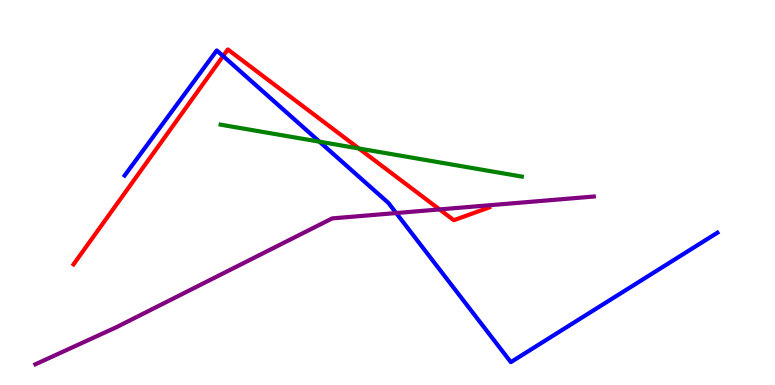[{'lines': ['blue', 'red'], 'intersections': [{'x': 2.88, 'y': 8.54}]}, {'lines': ['green', 'red'], 'intersections': [{'x': 4.63, 'y': 6.14}]}, {'lines': ['purple', 'red'], 'intersections': [{'x': 5.67, 'y': 4.56}]}, {'lines': ['blue', 'green'], 'intersections': [{'x': 4.12, 'y': 6.32}]}, {'lines': ['blue', 'purple'], 'intersections': [{'x': 5.11, 'y': 4.47}]}, {'lines': ['green', 'purple'], 'intersections': []}]